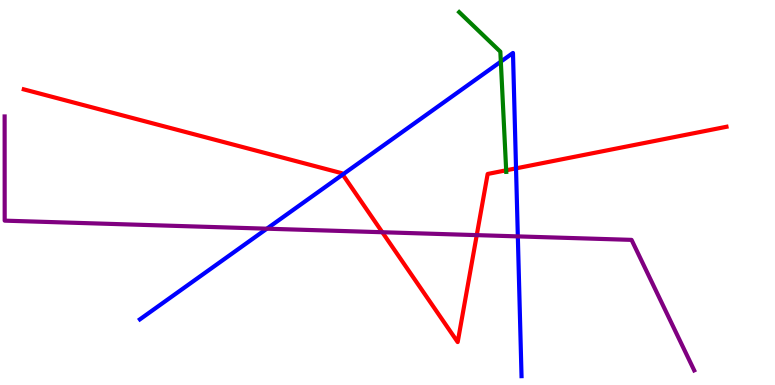[{'lines': ['blue', 'red'], 'intersections': [{'x': 4.42, 'y': 5.47}, {'x': 6.66, 'y': 5.63}]}, {'lines': ['green', 'red'], 'intersections': [{'x': 6.53, 'y': 5.58}]}, {'lines': ['purple', 'red'], 'intersections': [{'x': 4.93, 'y': 3.97}, {'x': 6.15, 'y': 3.89}]}, {'lines': ['blue', 'green'], 'intersections': [{'x': 6.46, 'y': 8.4}]}, {'lines': ['blue', 'purple'], 'intersections': [{'x': 3.44, 'y': 4.06}, {'x': 6.68, 'y': 3.86}]}, {'lines': ['green', 'purple'], 'intersections': []}]